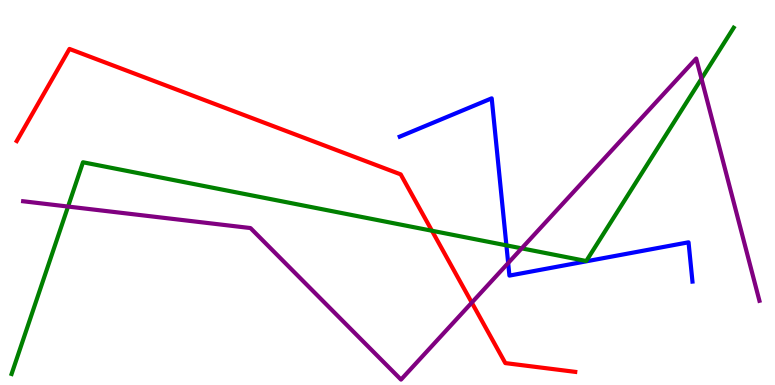[{'lines': ['blue', 'red'], 'intersections': []}, {'lines': ['green', 'red'], 'intersections': [{'x': 5.57, 'y': 4.01}]}, {'lines': ['purple', 'red'], 'intersections': [{'x': 6.09, 'y': 2.14}]}, {'lines': ['blue', 'green'], 'intersections': [{'x': 6.53, 'y': 3.63}]}, {'lines': ['blue', 'purple'], 'intersections': [{'x': 6.56, 'y': 3.17}]}, {'lines': ['green', 'purple'], 'intersections': [{'x': 0.878, 'y': 4.64}, {'x': 6.73, 'y': 3.55}, {'x': 9.05, 'y': 7.96}]}]